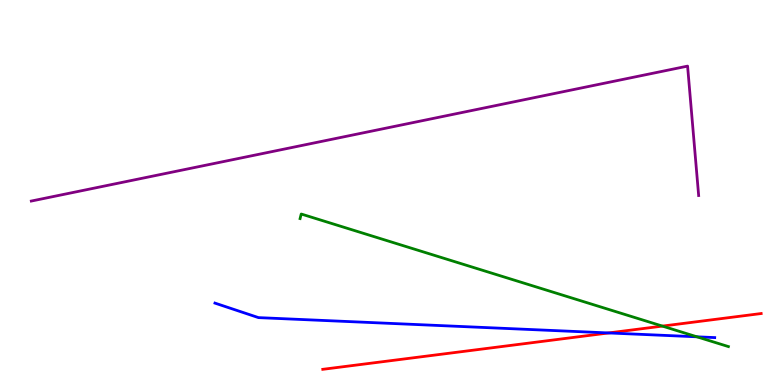[{'lines': ['blue', 'red'], 'intersections': [{'x': 7.85, 'y': 1.35}]}, {'lines': ['green', 'red'], 'intersections': [{'x': 8.55, 'y': 1.53}]}, {'lines': ['purple', 'red'], 'intersections': []}, {'lines': ['blue', 'green'], 'intersections': [{'x': 8.99, 'y': 1.25}]}, {'lines': ['blue', 'purple'], 'intersections': []}, {'lines': ['green', 'purple'], 'intersections': []}]